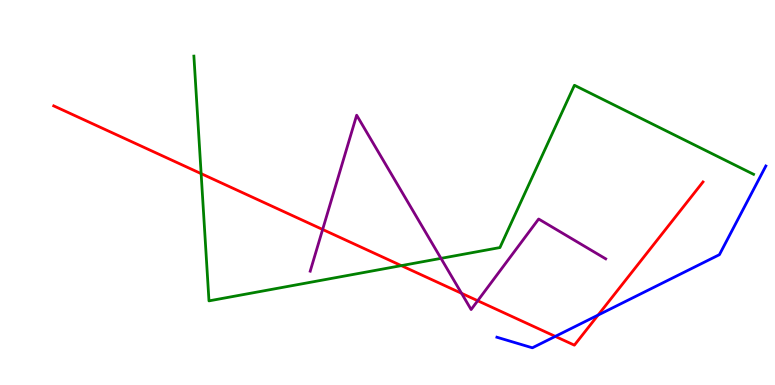[{'lines': ['blue', 'red'], 'intersections': [{'x': 7.16, 'y': 1.26}, {'x': 7.72, 'y': 1.82}]}, {'lines': ['green', 'red'], 'intersections': [{'x': 2.6, 'y': 5.49}, {'x': 5.18, 'y': 3.1}]}, {'lines': ['purple', 'red'], 'intersections': [{'x': 4.16, 'y': 4.04}, {'x': 5.96, 'y': 2.38}, {'x': 6.16, 'y': 2.19}]}, {'lines': ['blue', 'green'], 'intersections': []}, {'lines': ['blue', 'purple'], 'intersections': []}, {'lines': ['green', 'purple'], 'intersections': [{'x': 5.69, 'y': 3.29}]}]